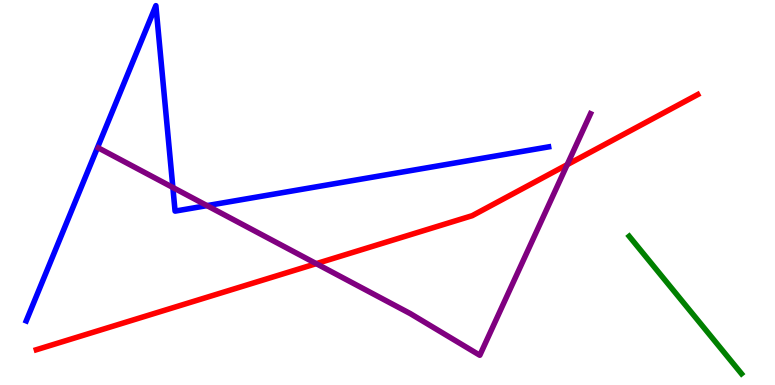[{'lines': ['blue', 'red'], 'intersections': []}, {'lines': ['green', 'red'], 'intersections': []}, {'lines': ['purple', 'red'], 'intersections': [{'x': 4.08, 'y': 3.15}, {'x': 7.32, 'y': 5.72}]}, {'lines': ['blue', 'green'], 'intersections': []}, {'lines': ['blue', 'purple'], 'intersections': [{'x': 2.23, 'y': 5.13}, {'x': 2.67, 'y': 4.66}]}, {'lines': ['green', 'purple'], 'intersections': []}]